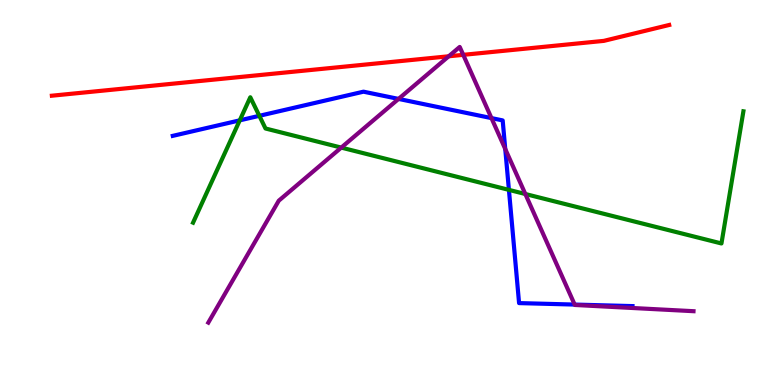[{'lines': ['blue', 'red'], 'intersections': []}, {'lines': ['green', 'red'], 'intersections': []}, {'lines': ['purple', 'red'], 'intersections': [{'x': 5.79, 'y': 8.54}, {'x': 5.98, 'y': 8.58}]}, {'lines': ['blue', 'green'], 'intersections': [{'x': 3.09, 'y': 6.87}, {'x': 3.35, 'y': 6.99}, {'x': 6.57, 'y': 5.07}]}, {'lines': ['blue', 'purple'], 'intersections': [{'x': 5.14, 'y': 7.43}, {'x': 6.34, 'y': 6.93}, {'x': 6.52, 'y': 6.13}, {'x': 7.41, 'y': 2.09}]}, {'lines': ['green', 'purple'], 'intersections': [{'x': 4.4, 'y': 6.17}, {'x': 6.78, 'y': 4.96}]}]